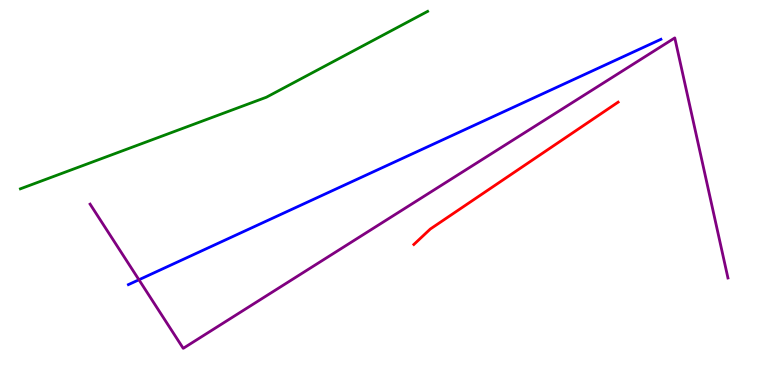[{'lines': ['blue', 'red'], 'intersections': []}, {'lines': ['green', 'red'], 'intersections': []}, {'lines': ['purple', 'red'], 'intersections': []}, {'lines': ['blue', 'green'], 'intersections': []}, {'lines': ['blue', 'purple'], 'intersections': [{'x': 1.79, 'y': 2.73}]}, {'lines': ['green', 'purple'], 'intersections': []}]